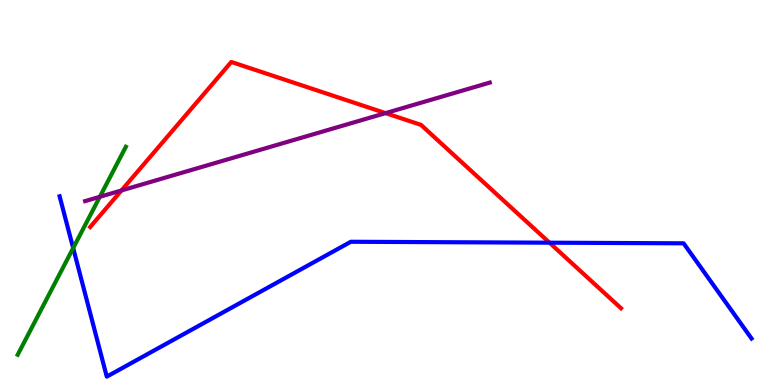[{'lines': ['blue', 'red'], 'intersections': [{'x': 7.09, 'y': 3.7}]}, {'lines': ['green', 'red'], 'intersections': []}, {'lines': ['purple', 'red'], 'intersections': [{'x': 1.57, 'y': 5.05}, {'x': 4.97, 'y': 7.06}]}, {'lines': ['blue', 'green'], 'intersections': [{'x': 0.944, 'y': 3.56}]}, {'lines': ['blue', 'purple'], 'intersections': []}, {'lines': ['green', 'purple'], 'intersections': [{'x': 1.29, 'y': 4.89}]}]